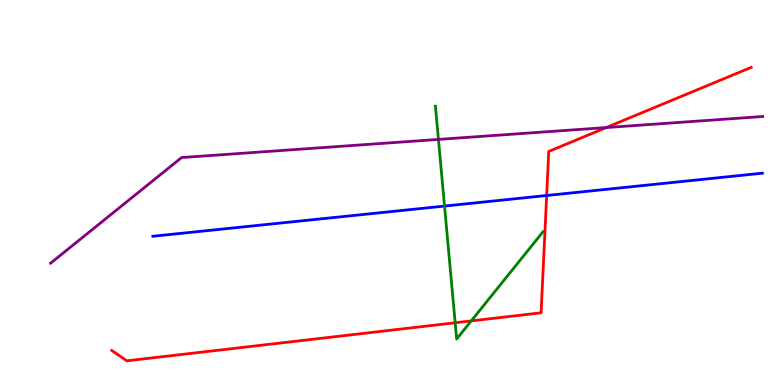[{'lines': ['blue', 'red'], 'intersections': [{'x': 7.05, 'y': 4.92}]}, {'lines': ['green', 'red'], 'intersections': [{'x': 5.87, 'y': 1.62}, {'x': 6.08, 'y': 1.66}]}, {'lines': ['purple', 'red'], 'intersections': [{'x': 7.82, 'y': 6.69}]}, {'lines': ['blue', 'green'], 'intersections': [{'x': 5.74, 'y': 4.65}]}, {'lines': ['blue', 'purple'], 'intersections': []}, {'lines': ['green', 'purple'], 'intersections': [{'x': 5.66, 'y': 6.38}]}]